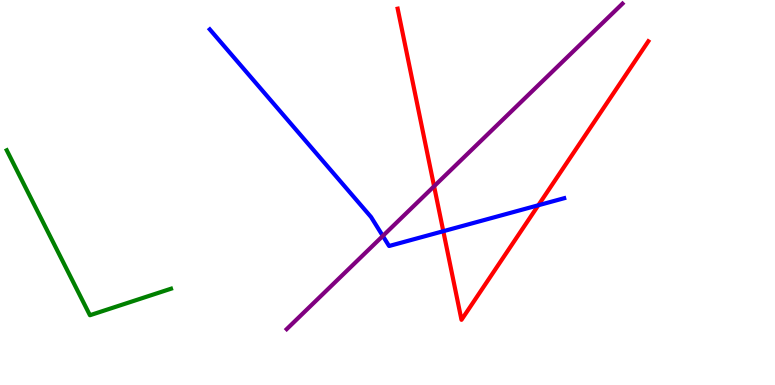[{'lines': ['blue', 'red'], 'intersections': [{'x': 5.72, 'y': 3.99}, {'x': 6.95, 'y': 4.67}]}, {'lines': ['green', 'red'], 'intersections': []}, {'lines': ['purple', 'red'], 'intersections': [{'x': 5.6, 'y': 5.16}]}, {'lines': ['blue', 'green'], 'intersections': []}, {'lines': ['blue', 'purple'], 'intersections': [{'x': 4.94, 'y': 3.87}]}, {'lines': ['green', 'purple'], 'intersections': []}]